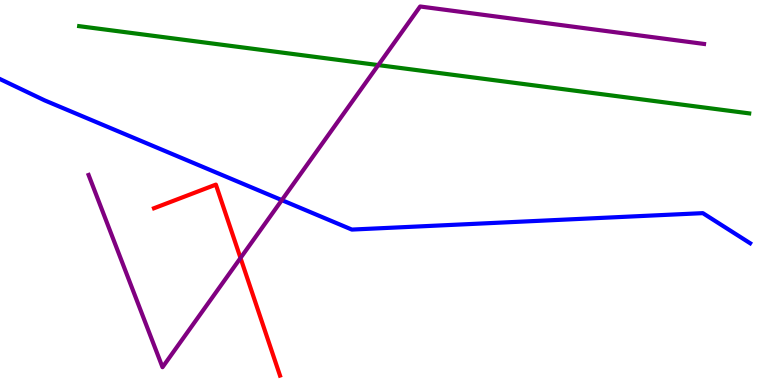[{'lines': ['blue', 'red'], 'intersections': []}, {'lines': ['green', 'red'], 'intersections': []}, {'lines': ['purple', 'red'], 'intersections': [{'x': 3.1, 'y': 3.3}]}, {'lines': ['blue', 'green'], 'intersections': []}, {'lines': ['blue', 'purple'], 'intersections': [{'x': 3.64, 'y': 4.8}]}, {'lines': ['green', 'purple'], 'intersections': [{'x': 4.88, 'y': 8.31}]}]